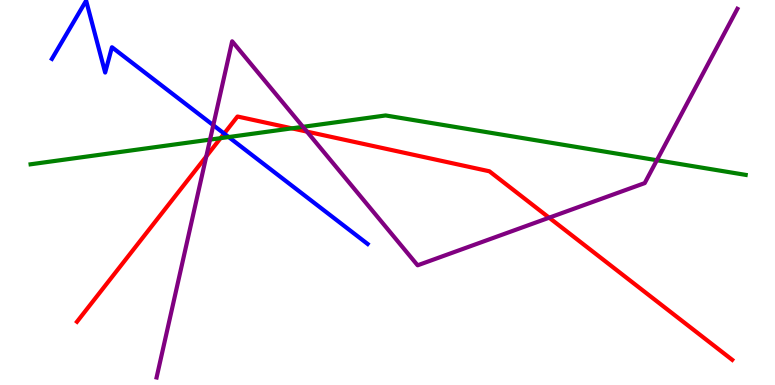[{'lines': ['blue', 'red'], 'intersections': [{'x': 2.89, 'y': 6.53}]}, {'lines': ['green', 'red'], 'intersections': [{'x': 2.85, 'y': 6.41}, {'x': 3.77, 'y': 6.67}]}, {'lines': ['purple', 'red'], 'intersections': [{'x': 2.66, 'y': 5.94}, {'x': 3.96, 'y': 6.58}, {'x': 7.09, 'y': 4.35}]}, {'lines': ['blue', 'green'], 'intersections': [{'x': 2.95, 'y': 6.44}]}, {'lines': ['blue', 'purple'], 'intersections': [{'x': 2.75, 'y': 6.75}]}, {'lines': ['green', 'purple'], 'intersections': [{'x': 2.71, 'y': 6.37}, {'x': 3.91, 'y': 6.71}, {'x': 8.48, 'y': 5.84}]}]